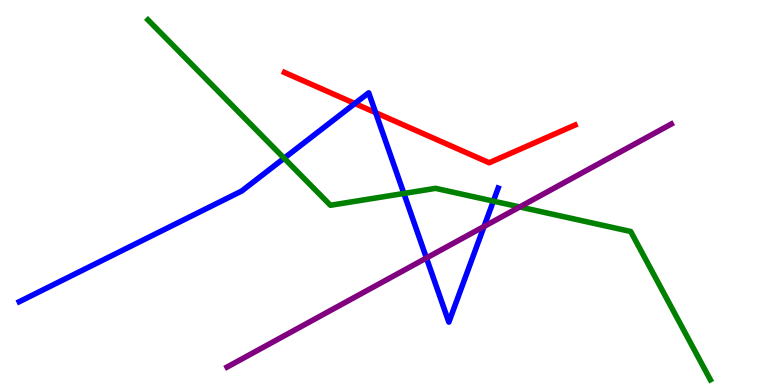[{'lines': ['blue', 'red'], 'intersections': [{'x': 4.58, 'y': 7.31}, {'x': 4.85, 'y': 7.07}]}, {'lines': ['green', 'red'], 'intersections': []}, {'lines': ['purple', 'red'], 'intersections': []}, {'lines': ['blue', 'green'], 'intersections': [{'x': 3.67, 'y': 5.89}, {'x': 5.21, 'y': 4.98}, {'x': 6.37, 'y': 4.78}]}, {'lines': ['blue', 'purple'], 'intersections': [{'x': 5.5, 'y': 3.3}, {'x': 6.25, 'y': 4.12}]}, {'lines': ['green', 'purple'], 'intersections': [{'x': 6.71, 'y': 4.62}]}]